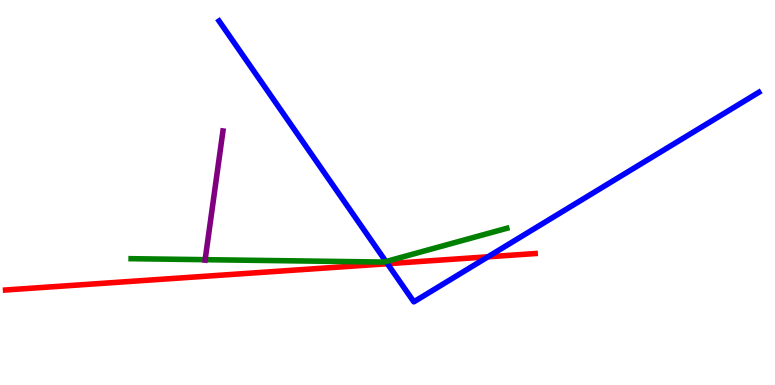[{'lines': ['blue', 'red'], 'intersections': [{'x': 5.0, 'y': 3.15}, {'x': 6.3, 'y': 3.33}]}, {'lines': ['green', 'red'], 'intersections': []}, {'lines': ['purple', 'red'], 'intersections': []}, {'lines': ['blue', 'green'], 'intersections': [{'x': 4.98, 'y': 3.21}]}, {'lines': ['blue', 'purple'], 'intersections': []}, {'lines': ['green', 'purple'], 'intersections': [{'x': 2.65, 'y': 3.26}]}]